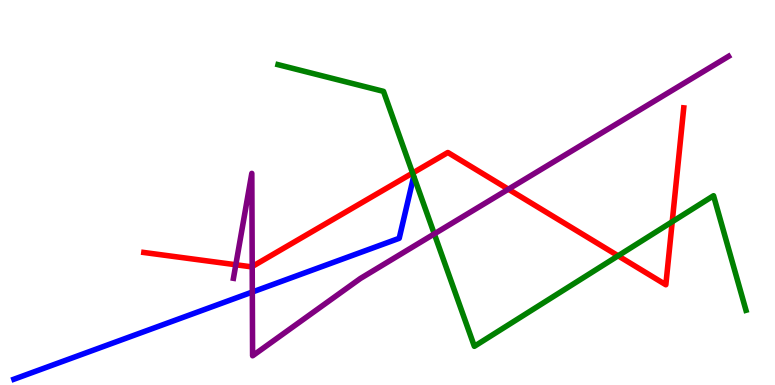[{'lines': ['blue', 'red'], 'intersections': []}, {'lines': ['green', 'red'], 'intersections': [{'x': 5.32, 'y': 5.51}, {'x': 7.98, 'y': 3.36}, {'x': 8.67, 'y': 4.24}]}, {'lines': ['purple', 'red'], 'intersections': [{'x': 3.04, 'y': 3.12}, {'x': 3.25, 'y': 3.08}, {'x': 6.56, 'y': 5.09}]}, {'lines': ['blue', 'green'], 'intersections': []}, {'lines': ['blue', 'purple'], 'intersections': [{'x': 3.26, 'y': 2.41}]}, {'lines': ['green', 'purple'], 'intersections': [{'x': 5.6, 'y': 3.92}]}]